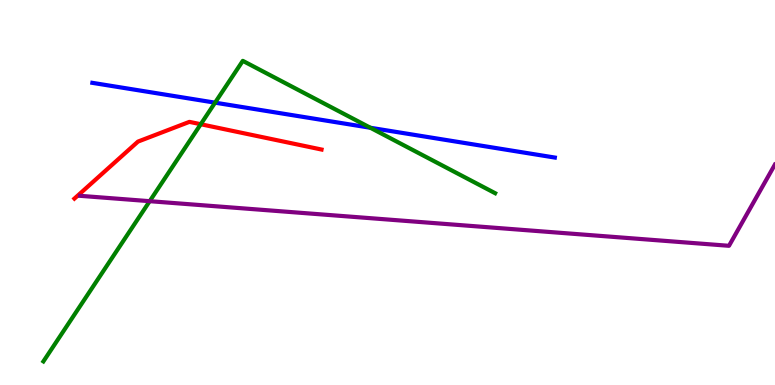[{'lines': ['blue', 'red'], 'intersections': []}, {'lines': ['green', 'red'], 'intersections': [{'x': 2.59, 'y': 6.77}]}, {'lines': ['purple', 'red'], 'intersections': []}, {'lines': ['blue', 'green'], 'intersections': [{'x': 2.77, 'y': 7.33}, {'x': 4.78, 'y': 6.68}]}, {'lines': ['blue', 'purple'], 'intersections': []}, {'lines': ['green', 'purple'], 'intersections': [{'x': 1.93, 'y': 4.77}]}]